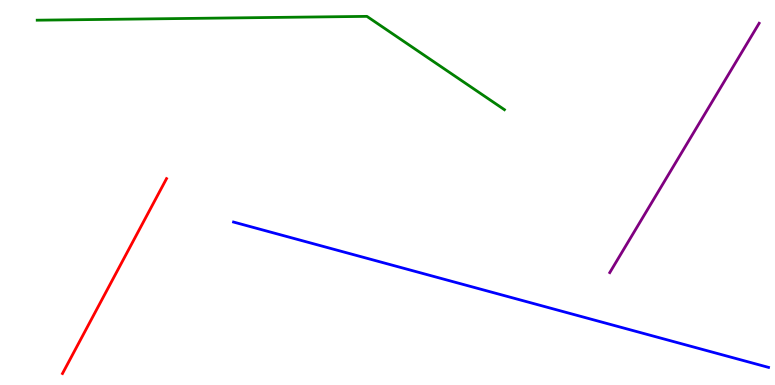[{'lines': ['blue', 'red'], 'intersections': []}, {'lines': ['green', 'red'], 'intersections': []}, {'lines': ['purple', 'red'], 'intersections': []}, {'lines': ['blue', 'green'], 'intersections': []}, {'lines': ['blue', 'purple'], 'intersections': []}, {'lines': ['green', 'purple'], 'intersections': []}]